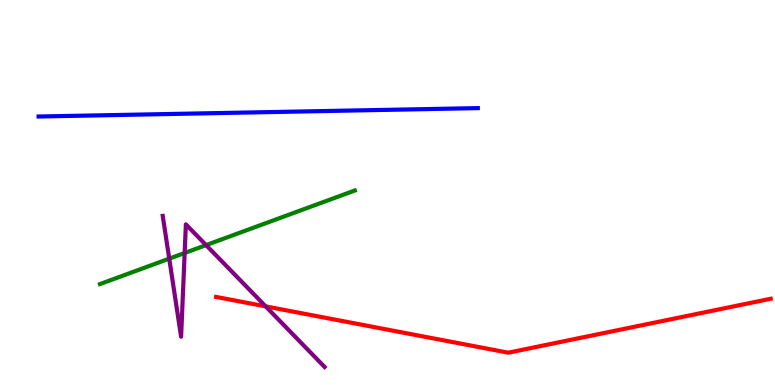[{'lines': ['blue', 'red'], 'intersections': []}, {'lines': ['green', 'red'], 'intersections': []}, {'lines': ['purple', 'red'], 'intersections': [{'x': 3.43, 'y': 2.04}]}, {'lines': ['blue', 'green'], 'intersections': []}, {'lines': ['blue', 'purple'], 'intersections': []}, {'lines': ['green', 'purple'], 'intersections': [{'x': 2.18, 'y': 3.28}, {'x': 2.38, 'y': 3.43}, {'x': 2.66, 'y': 3.63}]}]